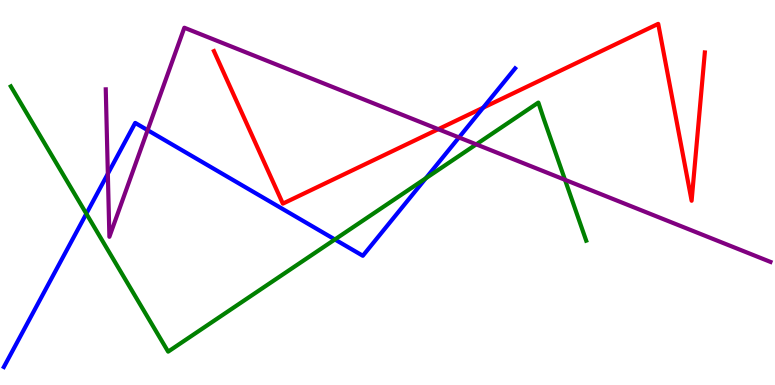[{'lines': ['blue', 'red'], 'intersections': [{'x': 6.23, 'y': 7.2}]}, {'lines': ['green', 'red'], 'intersections': []}, {'lines': ['purple', 'red'], 'intersections': [{'x': 5.66, 'y': 6.64}]}, {'lines': ['blue', 'green'], 'intersections': [{'x': 1.11, 'y': 4.45}, {'x': 4.32, 'y': 3.78}, {'x': 5.49, 'y': 5.37}]}, {'lines': ['blue', 'purple'], 'intersections': [{'x': 1.39, 'y': 5.49}, {'x': 1.9, 'y': 6.62}, {'x': 5.92, 'y': 6.43}]}, {'lines': ['green', 'purple'], 'intersections': [{'x': 6.15, 'y': 6.25}, {'x': 7.29, 'y': 5.33}]}]